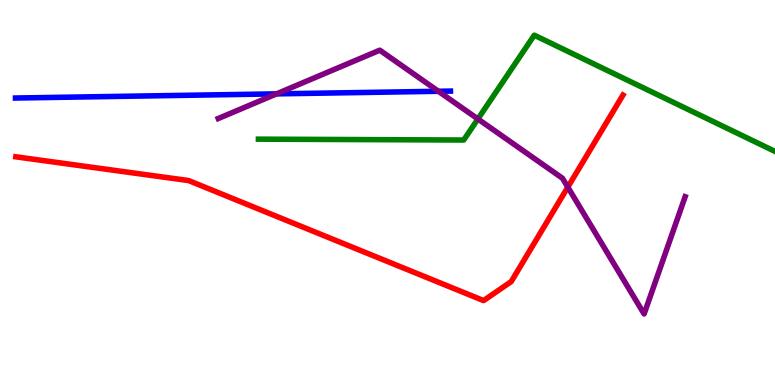[{'lines': ['blue', 'red'], 'intersections': []}, {'lines': ['green', 'red'], 'intersections': []}, {'lines': ['purple', 'red'], 'intersections': [{'x': 7.33, 'y': 5.14}]}, {'lines': ['blue', 'green'], 'intersections': []}, {'lines': ['blue', 'purple'], 'intersections': [{'x': 3.57, 'y': 7.56}, {'x': 5.66, 'y': 7.63}]}, {'lines': ['green', 'purple'], 'intersections': [{'x': 6.17, 'y': 6.91}]}]